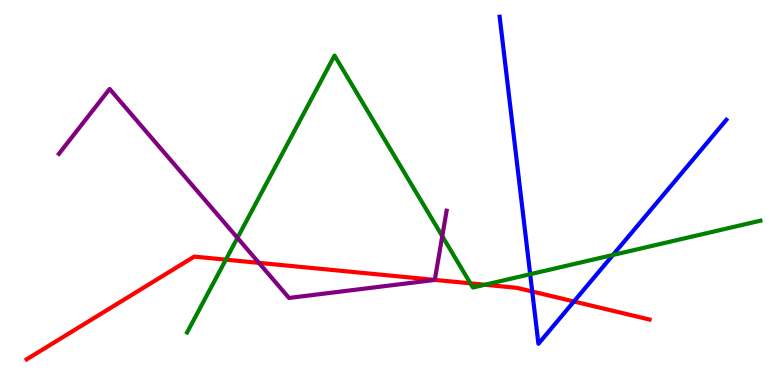[{'lines': ['blue', 'red'], 'intersections': [{'x': 6.87, 'y': 2.43}, {'x': 7.41, 'y': 2.17}]}, {'lines': ['green', 'red'], 'intersections': [{'x': 2.91, 'y': 3.26}, {'x': 6.07, 'y': 2.64}, {'x': 6.26, 'y': 2.6}]}, {'lines': ['purple', 'red'], 'intersections': [{'x': 3.34, 'y': 3.17}, {'x': 5.61, 'y': 2.73}]}, {'lines': ['blue', 'green'], 'intersections': [{'x': 6.84, 'y': 2.88}, {'x': 7.91, 'y': 3.38}]}, {'lines': ['blue', 'purple'], 'intersections': []}, {'lines': ['green', 'purple'], 'intersections': [{'x': 3.06, 'y': 3.82}, {'x': 5.71, 'y': 3.87}]}]